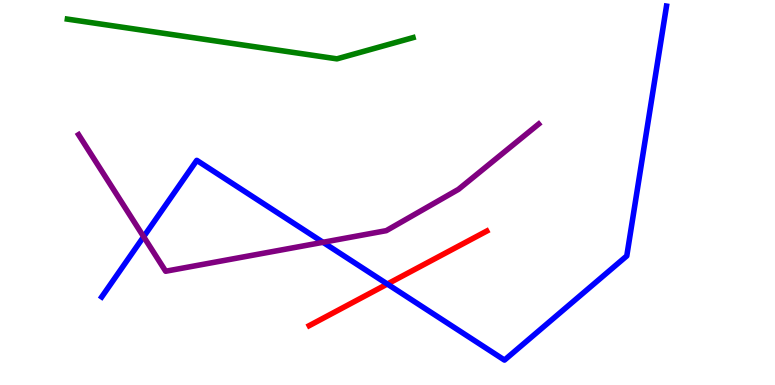[{'lines': ['blue', 'red'], 'intersections': [{'x': 5.0, 'y': 2.62}]}, {'lines': ['green', 'red'], 'intersections': []}, {'lines': ['purple', 'red'], 'intersections': []}, {'lines': ['blue', 'green'], 'intersections': []}, {'lines': ['blue', 'purple'], 'intersections': [{'x': 1.85, 'y': 3.85}, {'x': 4.17, 'y': 3.71}]}, {'lines': ['green', 'purple'], 'intersections': []}]